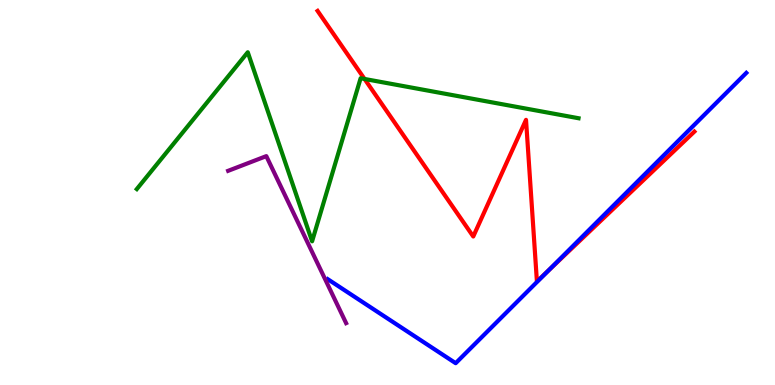[{'lines': ['blue', 'red'], 'intersections': [{'x': 7.07, 'y': 2.96}]}, {'lines': ['green', 'red'], 'intersections': [{'x': 4.7, 'y': 7.95}]}, {'lines': ['purple', 'red'], 'intersections': []}, {'lines': ['blue', 'green'], 'intersections': []}, {'lines': ['blue', 'purple'], 'intersections': []}, {'lines': ['green', 'purple'], 'intersections': []}]